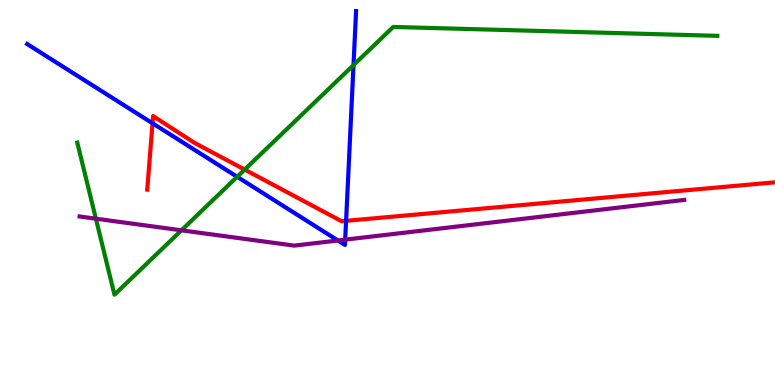[{'lines': ['blue', 'red'], 'intersections': [{'x': 1.97, 'y': 6.8}, {'x': 4.47, 'y': 4.26}]}, {'lines': ['green', 'red'], 'intersections': [{'x': 3.16, 'y': 5.6}]}, {'lines': ['purple', 'red'], 'intersections': []}, {'lines': ['blue', 'green'], 'intersections': [{'x': 3.06, 'y': 5.41}, {'x': 4.56, 'y': 8.31}]}, {'lines': ['blue', 'purple'], 'intersections': [{'x': 4.36, 'y': 3.75}, {'x': 4.45, 'y': 3.78}]}, {'lines': ['green', 'purple'], 'intersections': [{'x': 1.24, 'y': 4.32}, {'x': 2.34, 'y': 4.02}]}]